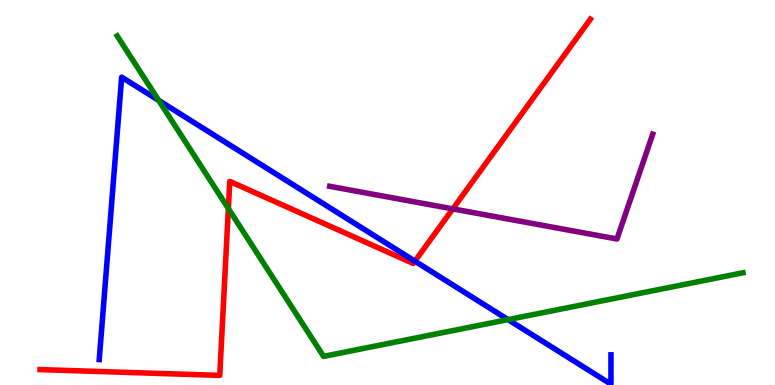[{'lines': ['blue', 'red'], 'intersections': [{'x': 5.35, 'y': 3.22}]}, {'lines': ['green', 'red'], 'intersections': [{'x': 2.95, 'y': 4.58}]}, {'lines': ['purple', 'red'], 'intersections': [{'x': 5.84, 'y': 4.57}]}, {'lines': ['blue', 'green'], 'intersections': [{'x': 2.05, 'y': 7.39}, {'x': 6.56, 'y': 1.7}]}, {'lines': ['blue', 'purple'], 'intersections': []}, {'lines': ['green', 'purple'], 'intersections': []}]